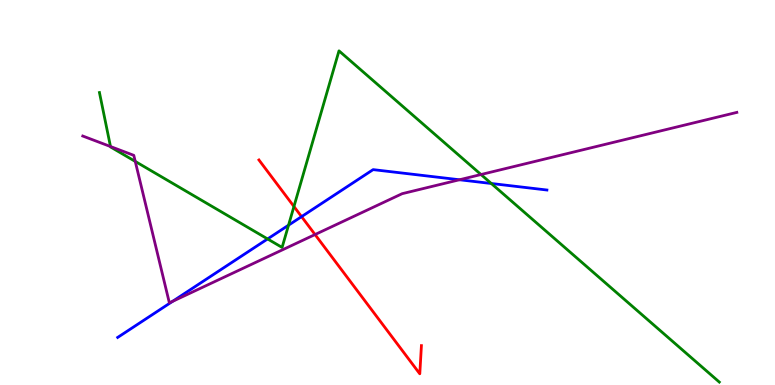[{'lines': ['blue', 'red'], 'intersections': [{'x': 3.89, 'y': 4.37}]}, {'lines': ['green', 'red'], 'intersections': [{'x': 3.79, 'y': 4.64}]}, {'lines': ['purple', 'red'], 'intersections': [{'x': 4.07, 'y': 3.91}]}, {'lines': ['blue', 'green'], 'intersections': [{'x': 3.45, 'y': 3.79}, {'x': 3.72, 'y': 4.15}, {'x': 6.34, 'y': 5.23}]}, {'lines': ['blue', 'purple'], 'intersections': [{'x': 2.23, 'y': 2.17}, {'x': 5.93, 'y': 5.33}]}, {'lines': ['green', 'purple'], 'intersections': [{'x': 1.43, 'y': 6.19}, {'x': 1.75, 'y': 5.81}, {'x': 6.21, 'y': 5.47}]}]